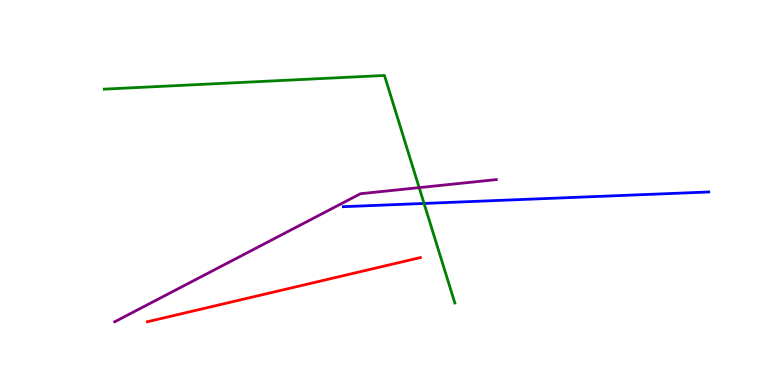[{'lines': ['blue', 'red'], 'intersections': []}, {'lines': ['green', 'red'], 'intersections': []}, {'lines': ['purple', 'red'], 'intersections': []}, {'lines': ['blue', 'green'], 'intersections': [{'x': 5.47, 'y': 4.72}]}, {'lines': ['blue', 'purple'], 'intersections': []}, {'lines': ['green', 'purple'], 'intersections': [{'x': 5.41, 'y': 5.13}]}]